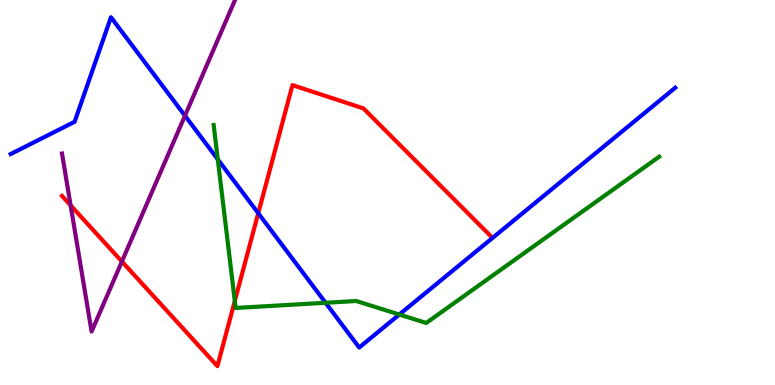[{'lines': ['blue', 'red'], 'intersections': [{'x': 3.33, 'y': 4.46}]}, {'lines': ['green', 'red'], 'intersections': [{'x': 3.03, 'y': 2.18}]}, {'lines': ['purple', 'red'], 'intersections': [{'x': 0.911, 'y': 4.67}, {'x': 1.57, 'y': 3.21}]}, {'lines': ['blue', 'green'], 'intersections': [{'x': 2.81, 'y': 5.86}, {'x': 4.2, 'y': 2.14}, {'x': 5.15, 'y': 1.83}]}, {'lines': ['blue', 'purple'], 'intersections': [{'x': 2.39, 'y': 6.99}]}, {'lines': ['green', 'purple'], 'intersections': []}]